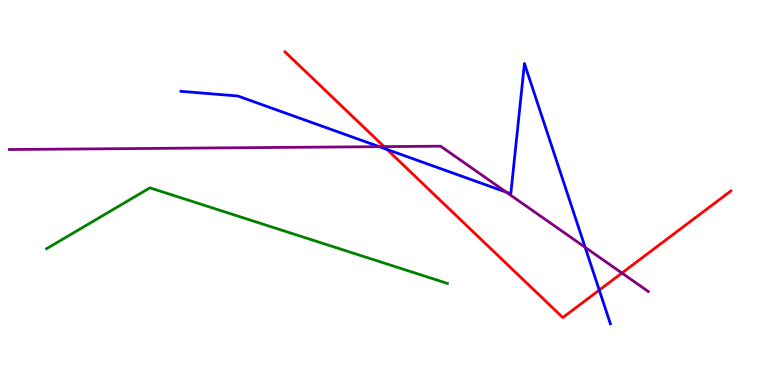[{'lines': ['blue', 'red'], 'intersections': [{'x': 4.99, 'y': 6.12}, {'x': 7.73, 'y': 2.47}]}, {'lines': ['green', 'red'], 'intersections': []}, {'lines': ['purple', 'red'], 'intersections': [{'x': 4.96, 'y': 6.19}, {'x': 8.02, 'y': 2.91}]}, {'lines': ['blue', 'green'], 'intersections': []}, {'lines': ['blue', 'purple'], 'intersections': [{'x': 4.89, 'y': 6.19}, {'x': 6.53, 'y': 5.01}, {'x': 7.55, 'y': 3.58}]}, {'lines': ['green', 'purple'], 'intersections': []}]